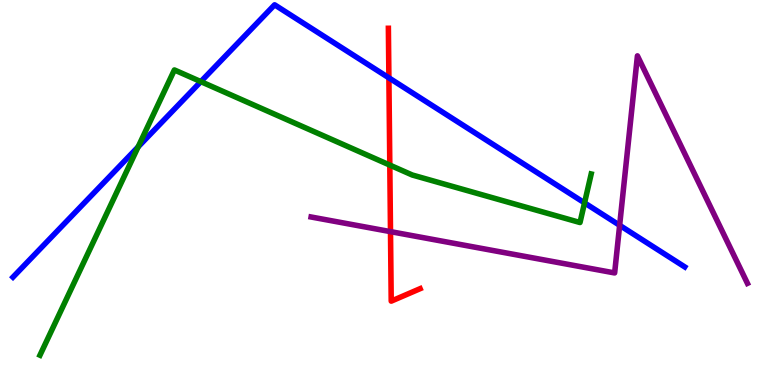[{'lines': ['blue', 'red'], 'intersections': [{'x': 5.02, 'y': 7.98}]}, {'lines': ['green', 'red'], 'intersections': [{'x': 5.03, 'y': 5.71}]}, {'lines': ['purple', 'red'], 'intersections': [{'x': 5.04, 'y': 3.98}]}, {'lines': ['blue', 'green'], 'intersections': [{'x': 1.78, 'y': 6.19}, {'x': 2.59, 'y': 7.88}, {'x': 7.54, 'y': 4.73}]}, {'lines': ['blue', 'purple'], 'intersections': [{'x': 8.0, 'y': 4.15}]}, {'lines': ['green', 'purple'], 'intersections': []}]